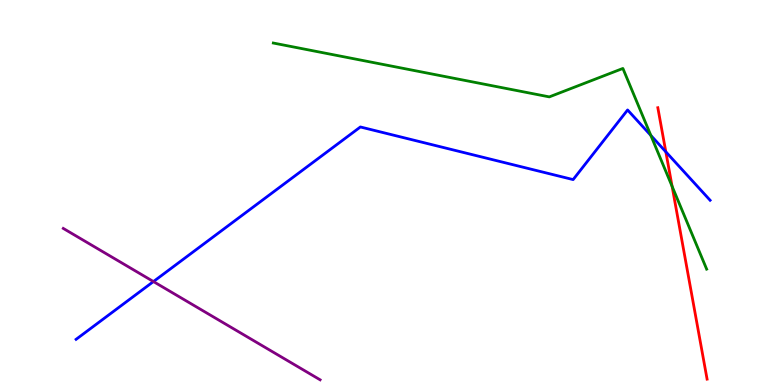[{'lines': ['blue', 'red'], 'intersections': [{'x': 8.59, 'y': 6.06}]}, {'lines': ['green', 'red'], 'intersections': [{'x': 8.67, 'y': 5.16}]}, {'lines': ['purple', 'red'], 'intersections': []}, {'lines': ['blue', 'green'], 'intersections': [{'x': 8.4, 'y': 6.48}]}, {'lines': ['blue', 'purple'], 'intersections': [{'x': 1.98, 'y': 2.69}]}, {'lines': ['green', 'purple'], 'intersections': []}]